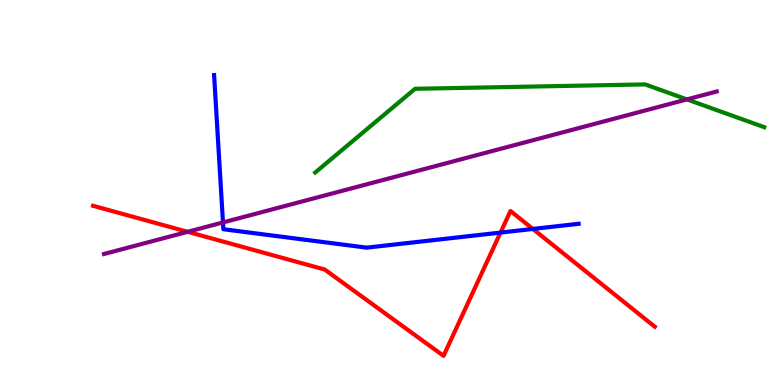[{'lines': ['blue', 'red'], 'intersections': [{'x': 6.46, 'y': 3.96}, {'x': 6.88, 'y': 4.05}]}, {'lines': ['green', 'red'], 'intersections': []}, {'lines': ['purple', 'red'], 'intersections': [{'x': 2.42, 'y': 3.98}]}, {'lines': ['blue', 'green'], 'intersections': []}, {'lines': ['blue', 'purple'], 'intersections': [{'x': 2.88, 'y': 4.22}]}, {'lines': ['green', 'purple'], 'intersections': [{'x': 8.86, 'y': 7.42}]}]